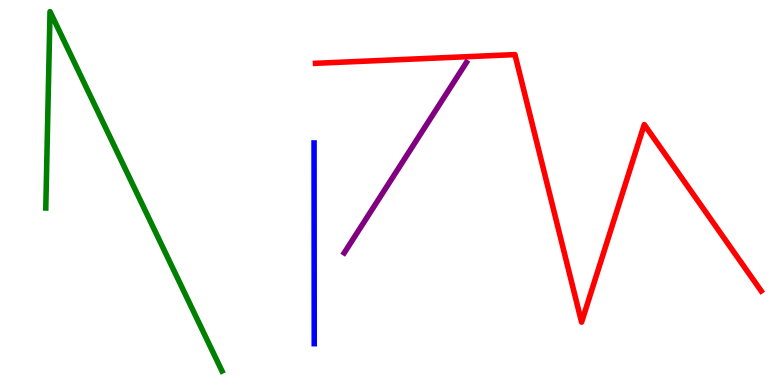[{'lines': ['blue', 'red'], 'intersections': []}, {'lines': ['green', 'red'], 'intersections': []}, {'lines': ['purple', 'red'], 'intersections': []}, {'lines': ['blue', 'green'], 'intersections': []}, {'lines': ['blue', 'purple'], 'intersections': []}, {'lines': ['green', 'purple'], 'intersections': []}]